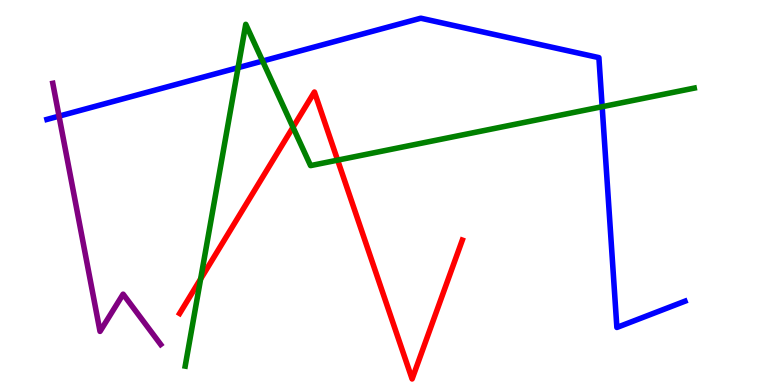[{'lines': ['blue', 'red'], 'intersections': []}, {'lines': ['green', 'red'], 'intersections': [{'x': 2.59, 'y': 2.75}, {'x': 3.78, 'y': 6.69}, {'x': 4.36, 'y': 5.84}]}, {'lines': ['purple', 'red'], 'intersections': []}, {'lines': ['blue', 'green'], 'intersections': [{'x': 3.07, 'y': 8.24}, {'x': 3.39, 'y': 8.41}, {'x': 7.77, 'y': 7.23}]}, {'lines': ['blue', 'purple'], 'intersections': [{'x': 0.762, 'y': 6.98}]}, {'lines': ['green', 'purple'], 'intersections': []}]